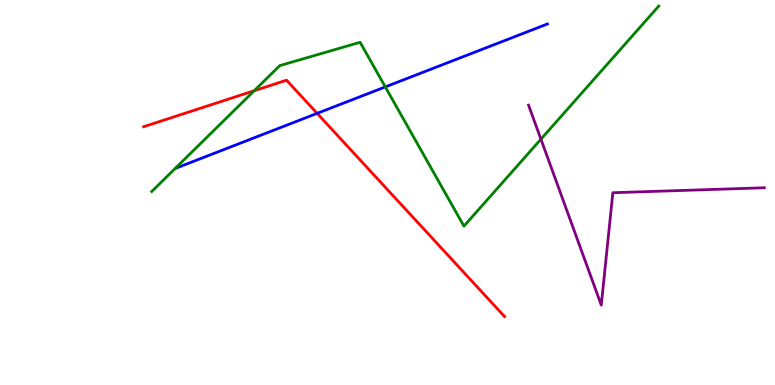[{'lines': ['blue', 'red'], 'intersections': [{'x': 4.09, 'y': 7.06}]}, {'lines': ['green', 'red'], 'intersections': [{'x': 3.28, 'y': 7.64}]}, {'lines': ['purple', 'red'], 'intersections': []}, {'lines': ['blue', 'green'], 'intersections': [{'x': 4.97, 'y': 7.74}]}, {'lines': ['blue', 'purple'], 'intersections': []}, {'lines': ['green', 'purple'], 'intersections': [{'x': 6.98, 'y': 6.39}]}]